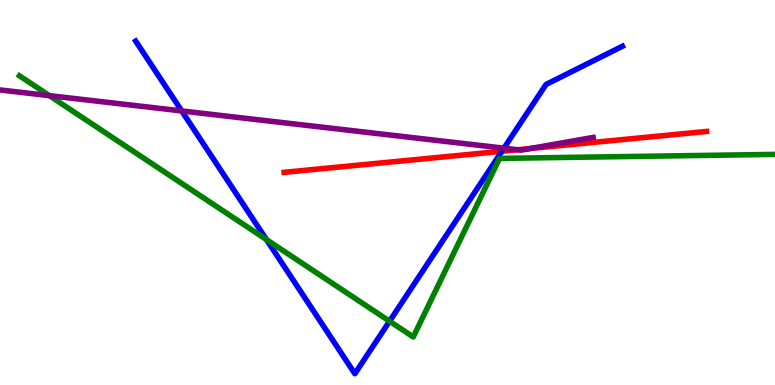[{'lines': ['blue', 'red'], 'intersections': [{'x': 6.48, 'y': 6.07}]}, {'lines': ['green', 'red'], 'intersections': []}, {'lines': ['purple', 'red'], 'intersections': [{'x': 6.68, 'y': 6.11}, {'x': 6.84, 'y': 6.14}]}, {'lines': ['blue', 'green'], 'intersections': [{'x': 3.44, 'y': 3.78}, {'x': 5.03, 'y': 1.66}]}, {'lines': ['blue', 'purple'], 'intersections': [{'x': 2.34, 'y': 7.12}, {'x': 6.5, 'y': 6.15}]}, {'lines': ['green', 'purple'], 'intersections': [{'x': 0.637, 'y': 7.52}]}]